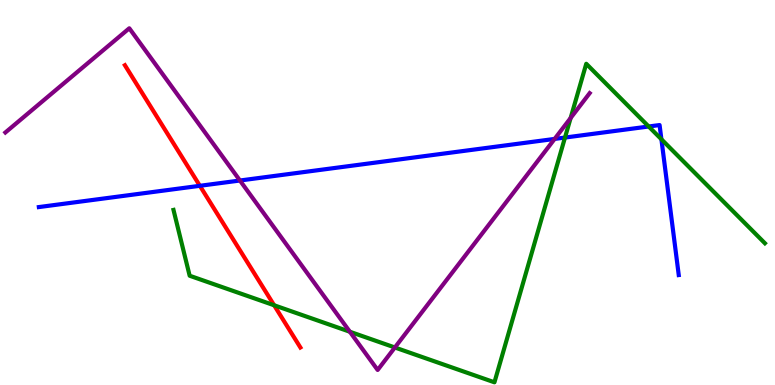[{'lines': ['blue', 'red'], 'intersections': [{'x': 2.58, 'y': 5.17}]}, {'lines': ['green', 'red'], 'intersections': [{'x': 3.54, 'y': 2.07}]}, {'lines': ['purple', 'red'], 'intersections': []}, {'lines': ['blue', 'green'], 'intersections': [{'x': 7.29, 'y': 6.43}, {'x': 8.37, 'y': 6.71}, {'x': 8.53, 'y': 6.38}]}, {'lines': ['blue', 'purple'], 'intersections': [{'x': 3.1, 'y': 5.31}, {'x': 7.16, 'y': 6.39}]}, {'lines': ['green', 'purple'], 'intersections': [{'x': 4.51, 'y': 1.38}, {'x': 5.1, 'y': 0.974}, {'x': 7.36, 'y': 6.93}]}]